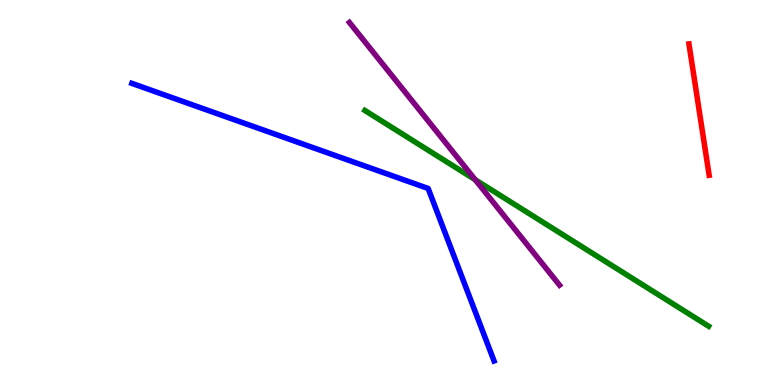[{'lines': ['blue', 'red'], 'intersections': []}, {'lines': ['green', 'red'], 'intersections': []}, {'lines': ['purple', 'red'], 'intersections': []}, {'lines': ['blue', 'green'], 'intersections': []}, {'lines': ['blue', 'purple'], 'intersections': []}, {'lines': ['green', 'purple'], 'intersections': [{'x': 6.13, 'y': 5.33}]}]